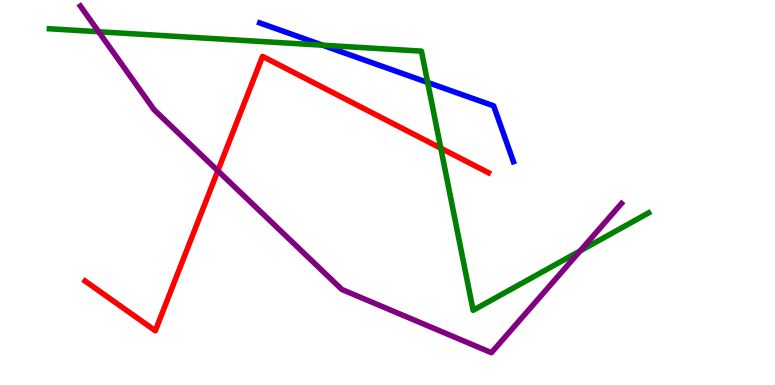[{'lines': ['blue', 'red'], 'intersections': []}, {'lines': ['green', 'red'], 'intersections': [{'x': 5.69, 'y': 6.15}]}, {'lines': ['purple', 'red'], 'intersections': [{'x': 2.81, 'y': 5.56}]}, {'lines': ['blue', 'green'], 'intersections': [{'x': 4.16, 'y': 8.83}, {'x': 5.52, 'y': 7.86}]}, {'lines': ['blue', 'purple'], 'intersections': []}, {'lines': ['green', 'purple'], 'intersections': [{'x': 1.27, 'y': 9.18}, {'x': 7.49, 'y': 3.48}]}]